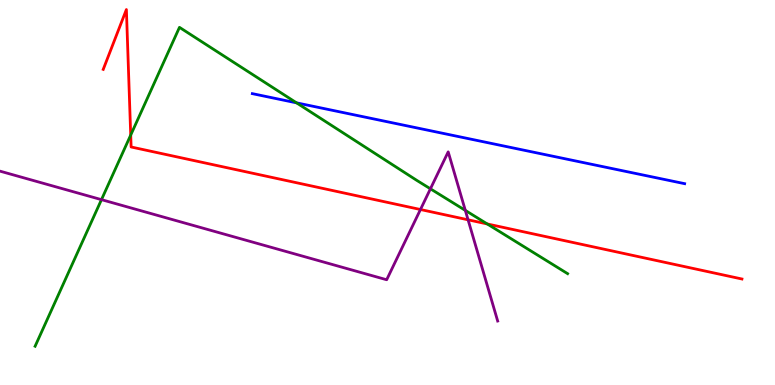[{'lines': ['blue', 'red'], 'intersections': []}, {'lines': ['green', 'red'], 'intersections': [{'x': 1.69, 'y': 6.49}, {'x': 6.29, 'y': 4.18}]}, {'lines': ['purple', 'red'], 'intersections': [{'x': 5.43, 'y': 4.56}, {'x': 6.04, 'y': 4.29}]}, {'lines': ['blue', 'green'], 'intersections': [{'x': 3.83, 'y': 7.33}]}, {'lines': ['blue', 'purple'], 'intersections': []}, {'lines': ['green', 'purple'], 'intersections': [{'x': 1.31, 'y': 4.81}, {'x': 5.55, 'y': 5.1}, {'x': 6.0, 'y': 4.54}]}]